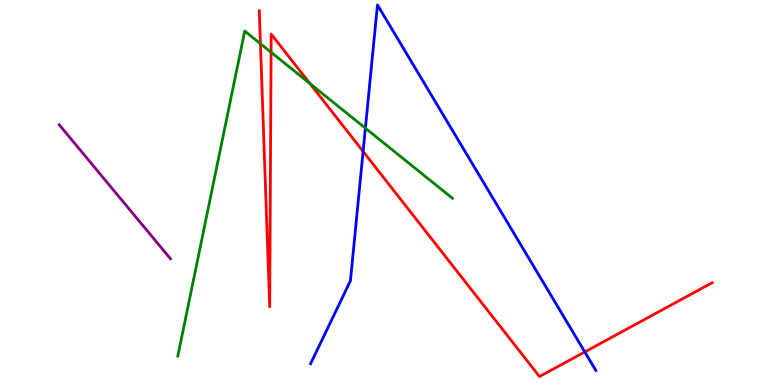[{'lines': ['blue', 'red'], 'intersections': [{'x': 4.69, 'y': 6.07}, {'x': 7.55, 'y': 0.859}]}, {'lines': ['green', 'red'], 'intersections': [{'x': 3.36, 'y': 8.86}, {'x': 3.5, 'y': 8.64}, {'x': 4.0, 'y': 7.83}]}, {'lines': ['purple', 'red'], 'intersections': []}, {'lines': ['blue', 'green'], 'intersections': [{'x': 4.71, 'y': 6.67}]}, {'lines': ['blue', 'purple'], 'intersections': []}, {'lines': ['green', 'purple'], 'intersections': []}]